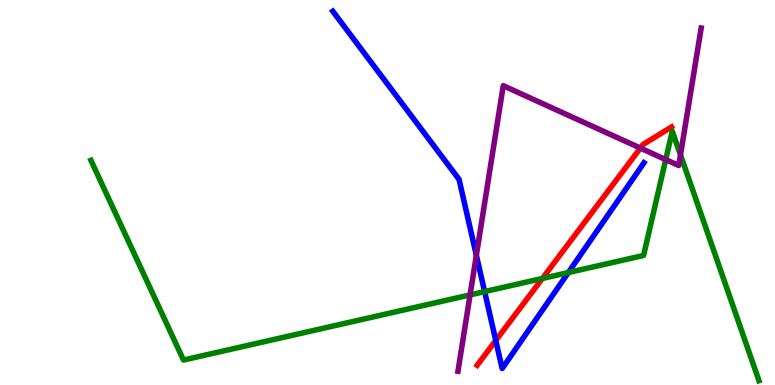[{'lines': ['blue', 'red'], 'intersections': [{'x': 6.4, 'y': 1.16}]}, {'lines': ['green', 'red'], 'intersections': [{'x': 7.0, 'y': 2.77}]}, {'lines': ['purple', 'red'], 'intersections': [{'x': 8.26, 'y': 6.15}]}, {'lines': ['blue', 'green'], 'intersections': [{'x': 6.25, 'y': 2.43}, {'x': 7.33, 'y': 2.92}]}, {'lines': ['blue', 'purple'], 'intersections': [{'x': 6.15, 'y': 3.37}]}, {'lines': ['green', 'purple'], 'intersections': [{'x': 6.07, 'y': 2.34}, {'x': 8.59, 'y': 5.85}, {'x': 8.78, 'y': 5.98}]}]